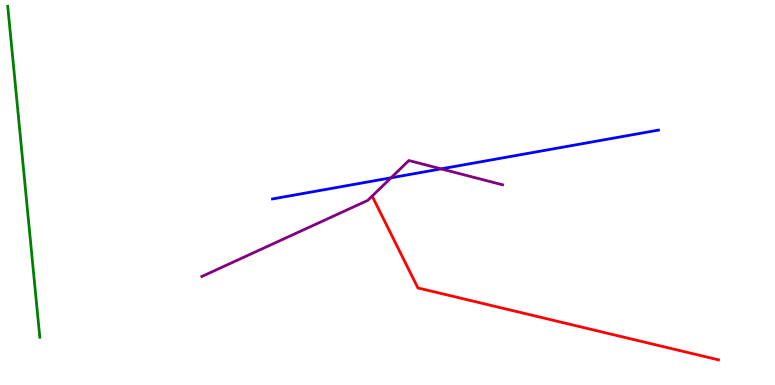[{'lines': ['blue', 'red'], 'intersections': []}, {'lines': ['green', 'red'], 'intersections': []}, {'lines': ['purple', 'red'], 'intersections': []}, {'lines': ['blue', 'green'], 'intersections': []}, {'lines': ['blue', 'purple'], 'intersections': [{'x': 5.05, 'y': 5.38}, {'x': 5.69, 'y': 5.61}]}, {'lines': ['green', 'purple'], 'intersections': []}]